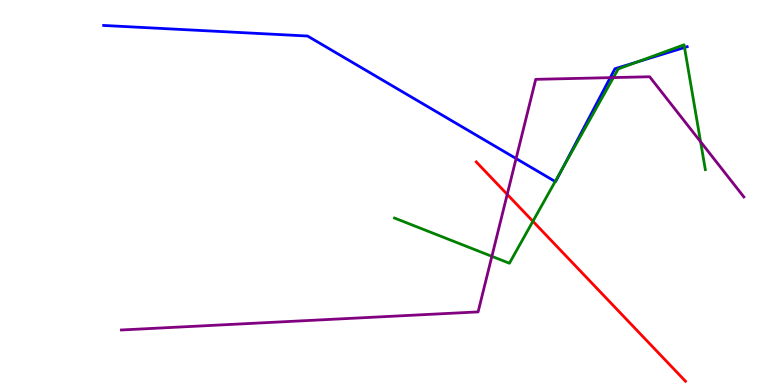[{'lines': ['blue', 'red'], 'intersections': []}, {'lines': ['green', 'red'], 'intersections': [{'x': 6.88, 'y': 4.25}]}, {'lines': ['purple', 'red'], 'intersections': [{'x': 6.54, 'y': 4.95}]}, {'lines': ['blue', 'green'], 'intersections': [{'x': 7.16, 'y': 5.29}, {'x': 7.26, 'y': 5.62}, {'x': 8.23, 'y': 8.39}, {'x': 8.83, 'y': 8.77}]}, {'lines': ['blue', 'purple'], 'intersections': [{'x': 6.66, 'y': 5.88}, {'x': 7.87, 'y': 7.98}]}, {'lines': ['green', 'purple'], 'intersections': [{'x': 6.35, 'y': 3.34}, {'x': 7.91, 'y': 7.99}, {'x': 9.04, 'y': 6.32}]}]